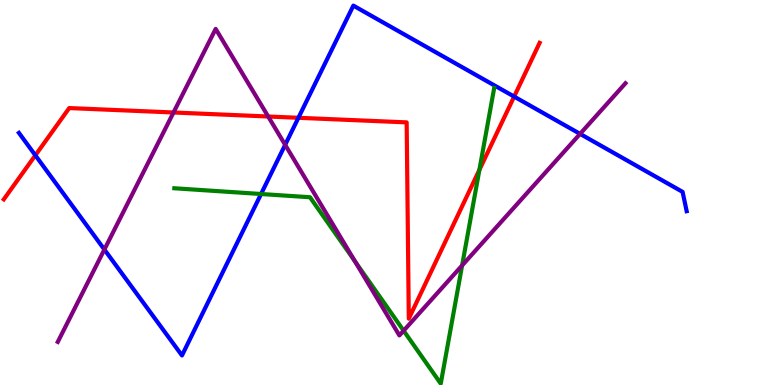[{'lines': ['blue', 'red'], 'intersections': [{'x': 0.456, 'y': 5.97}, {'x': 3.85, 'y': 6.94}, {'x': 6.63, 'y': 7.49}]}, {'lines': ['green', 'red'], 'intersections': [{'x': 6.19, 'y': 5.59}]}, {'lines': ['purple', 'red'], 'intersections': [{'x': 2.24, 'y': 7.08}, {'x': 3.46, 'y': 6.97}]}, {'lines': ['blue', 'green'], 'intersections': [{'x': 3.37, 'y': 4.96}]}, {'lines': ['blue', 'purple'], 'intersections': [{'x': 1.35, 'y': 3.52}, {'x': 3.68, 'y': 6.24}, {'x': 7.48, 'y': 6.52}]}, {'lines': ['green', 'purple'], 'intersections': [{'x': 4.58, 'y': 3.21}, {'x': 5.21, 'y': 1.41}, {'x': 5.96, 'y': 3.1}]}]